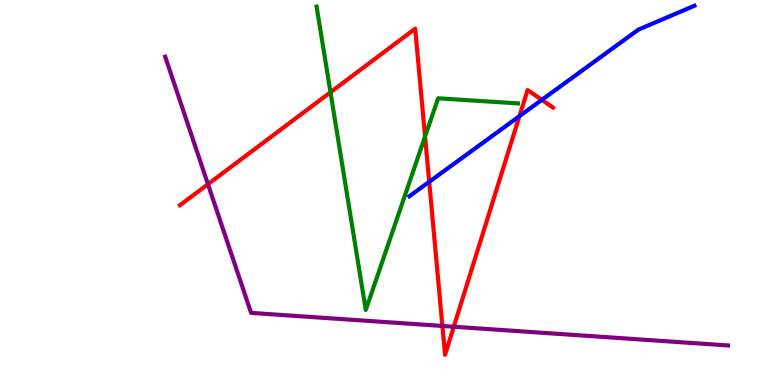[{'lines': ['blue', 'red'], 'intersections': [{'x': 5.54, 'y': 5.28}, {'x': 6.7, 'y': 6.98}, {'x': 6.99, 'y': 7.41}]}, {'lines': ['green', 'red'], 'intersections': [{'x': 4.26, 'y': 7.6}, {'x': 5.48, 'y': 6.45}]}, {'lines': ['purple', 'red'], 'intersections': [{'x': 2.68, 'y': 5.22}, {'x': 5.71, 'y': 1.53}, {'x': 5.86, 'y': 1.51}]}, {'lines': ['blue', 'green'], 'intersections': []}, {'lines': ['blue', 'purple'], 'intersections': []}, {'lines': ['green', 'purple'], 'intersections': []}]